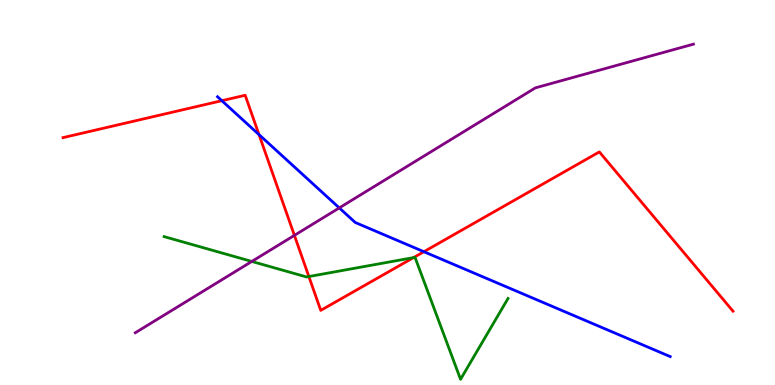[{'lines': ['blue', 'red'], 'intersections': [{'x': 2.86, 'y': 7.38}, {'x': 3.34, 'y': 6.5}, {'x': 5.47, 'y': 3.46}]}, {'lines': ['green', 'red'], 'intersections': [{'x': 3.99, 'y': 2.82}, {'x': 5.34, 'y': 3.31}]}, {'lines': ['purple', 'red'], 'intersections': [{'x': 3.8, 'y': 3.89}]}, {'lines': ['blue', 'green'], 'intersections': []}, {'lines': ['blue', 'purple'], 'intersections': [{'x': 4.38, 'y': 4.6}]}, {'lines': ['green', 'purple'], 'intersections': [{'x': 3.25, 'y': 3.21}]}]